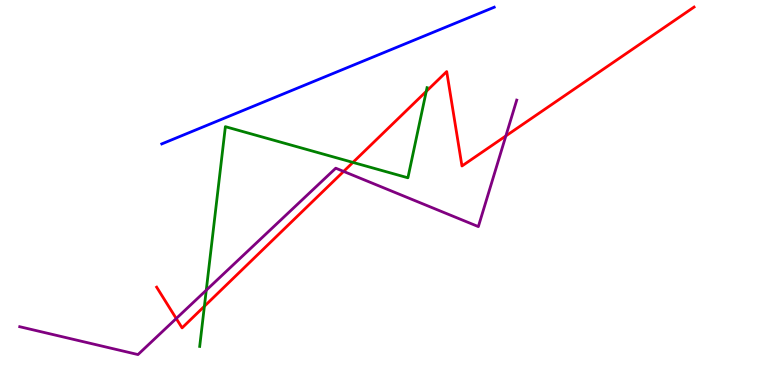[{'lines': ['blue', 'red'], 'intersections': []}, {'lines': ['green', 'red'], 'intersections': [{'x': 2.64, 'y': 2.04}, {'x': 4.55, 'y': 5.78}, {'x': 5.5, 'y': 7.63}]}, {'lines': ['purple', 'red'], 'intersections': [{'x': 2.27, 'y': 1.73}, {'x': 4.43, 'y': 5.55}, {'x': 6.53, 'y': 6.47}]}, {'lines': ['blue', 'green'], 'intersections': []}, {'lines': ['blue', 'purple'], 'intersections': []}, {'lines': ['green', 'purple'], 'intersections': [{'x': 2.66, 'y': 2.46}]}]